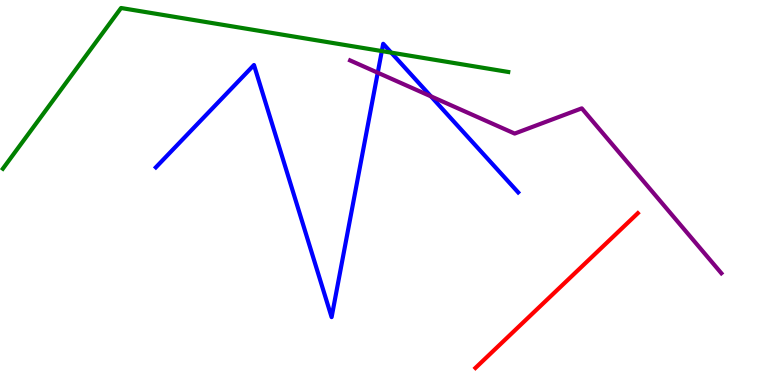[{'lines': ['blue', 'red'], 'intersections': []}, {'lines': ['green', 'red'], 'intersections': []}, {'lines': ['purple', 'red'], 'intersections': []}, {'lines': ['blue', 'green'], 'intersections': [{'x': 4.93, 'y': 8.67}, {'x': 5.05, 'y': 8.63}]}, {'lines': ['blue', 'purple'], 'intersections': [{'x': 4.87, 'y': 8.11}, {'x': 5.56, 'y': 7.5}]}, {'lines': ['green', 'purple'], 'intersections': []}]